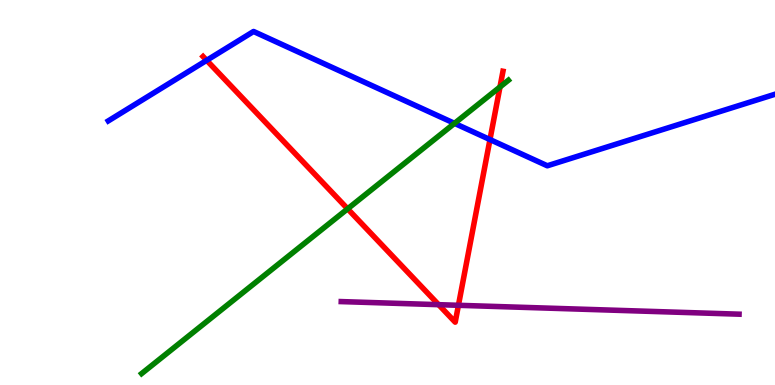[{'lines': ['blue', 'red'], 'intersections': [{'x': 2.67, 'y': 8.43}, {'x': 6.32, 'y': 6.37}]}, {'lines': ['green', 'red'], 'intersections': [{'x': 4.49, 'y': 4.58}, {'x': 6.45, 'y': 7.74}]}, {'lines': ['purple', 'red'], 'intersections': [{'x': 5.66, 'y': 2.09}, {'x': 5.92, 'y': 2.07}]}, {'lines': ['blue', 'green'], 'intersections': [{'x': 5.86, 'y': 6.8}]}, {'lines': ['blue', 'purple'], 'intersections': []}, {'lines': ['green', 'purple'], 'intersections': []}]